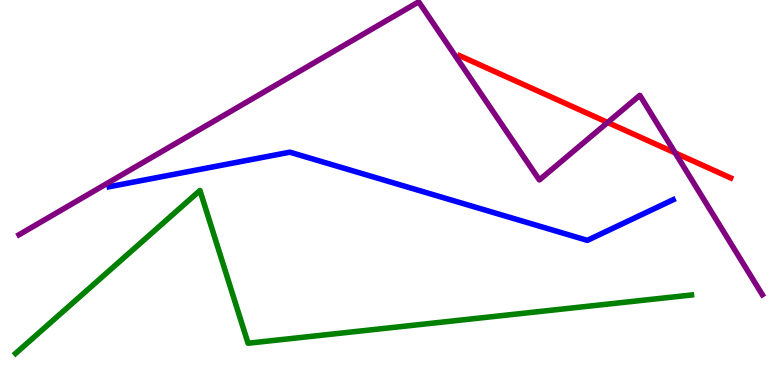[{'lines': ['blue', 'red'], 'intersections': []}, {'lines': ['green', 'red'], 'intersections': []}, {'lines': ['purple', 'red'], 'intersections': [{'x': 7.84, 'y': 6.82}, {'x': 8.71, 'y': 6.03}]}, {'lines': ['blue', 'green'], 'intersections': []}, {'lines': ['blue', 'purple'], 'intersections': []}, {'lines': ['green', 'purple'], 'intersections': []}]